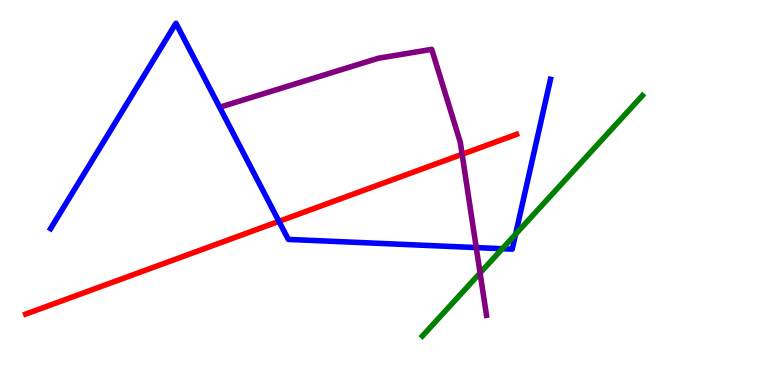[{'lines': ['blue', 'red'], 'intersections': [{'x': 3.6, 'y': 4.25}]}, {'lines': ['green', 'red'], 'intersections': []}, {'lines': ['purple', 'red'], 'intersections': [{'x': 5.96, 'y': 5.99}]}, {'lines': ['blue', 'green'], 'intersections': [{'x': 6.48, 'y': 3.54}, {'x': 6.65, 'y': 3.92}]}, {'lines': ['blue', 'purple'], 'intersections': [{'x': 6.15, 'y': 3.57}]}, {'lines': ['green', 'purple'], 'intersections': [{'x': 6.19, 'y': 2.91}]}]